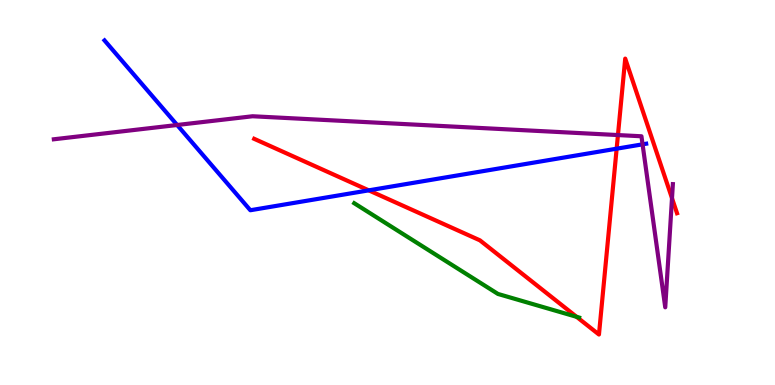[{'lines': ['blue', 'red'], 'intersections': [{'x': 4.76, 'y': 5.06}, {'x': 7.96, 'y': 6.14}]}, {'lines': ['green', 'red'], 'intersections': [{'x': 7.44, 'y': 1.77}]}, {'lines': ['purple', 'red'], 'intersections': [{'x': 7.97, 'y': 6.49}, {'x': 8.67, 'y': 4.85}]}, {'lines': ['blue', 'green'], 'intersections': []}, {'lines': ['blue', 'purple'], 'intersections': [{'x': 2.29, 'y': 6.75}, {'x': 8.29, 'y': 6.25}]}, {'lines': ['green', 'purple'], 'intersections': []}]